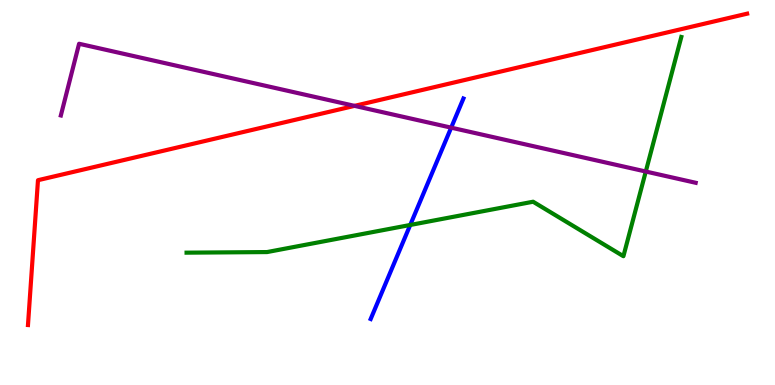[{'lines': ['blue', 'red'], 'intersections': []}, {'lines': ['green', 'red'], 'intersections': []}, {'lines': ['purple', 'red'], 'intersections': [{'x': 4.57, 'y': 7.25}]}, {'lines': ['blue', 'green'], 'intersections': [{'x': 5.29, 'y': 4.16}]}, {'lines': ['blue', 'purple'], 'intersections': [{'x': 5.82, 'y': 6.68}]}, {'lines': ['green', 'purple'], 'intersections': [{'x': 8.33, 'y': 5.54}]}]